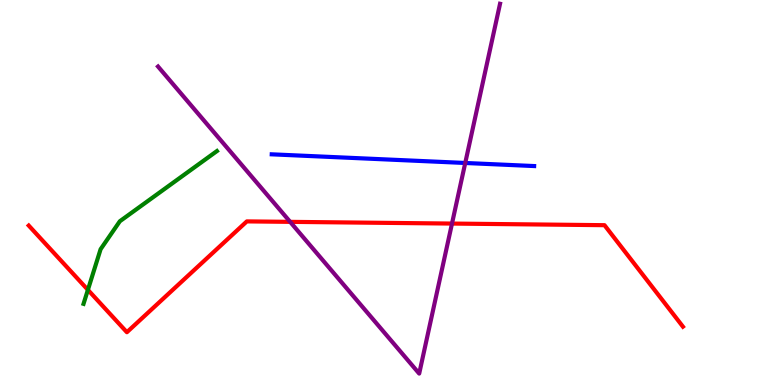[{'lines': ['blue', 'red'], 'intersections': []}, {'lines': ['green', 'red'], 'intersections': [{'x': 1.13, 'y': 2.47}]}, {'lines': ['purple', 'red'], 'intersections': [{'x': 3.74, 'y': 4.24}, {'x': 5.83, 'y': 4.19}]}, {'lines': ['blue', 'green'], 'intersections': []}, {'lines': ['blue', 'purple'], 'intersections': [{'x': 6.0, 'y': 5.77}]}, {'lines': ['green', 'purple'], 'intersections': []}]